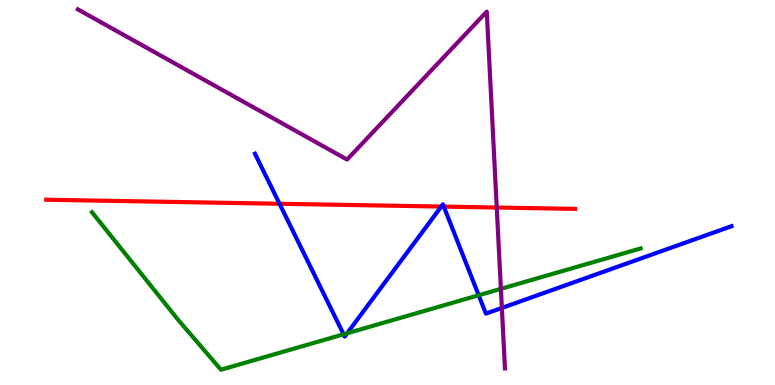[{'lines': ['blue', 'red'], 'intersections': [{'x': 3.61, 'y': 4.71}, {'x': 5.69, 'y': 4.63}, {'x': 5.73, 'y': 4.63}]}, {'lines': ['green', 'red'], 'intersections': []}, {'lines': ['purple', 'red'], 'intersections': [{'x': 6.41, 'y': 4.61}]}, {'lines': ['blue', 'green'], 'intersections': [{'x': 4.43, 'y': 1.32}, {'x': 4.48, 'y': 1.34}, {'x': 6.18, 'y': 2.33}]}, {'lines': ['blue', 'purple'], 'intersections': [{'x': 6.48, 'y': 2.0}]}, {'lines': ['green', 'purple'], 'intersections': [{'x': 6.46, 'y': 2.5}]}]